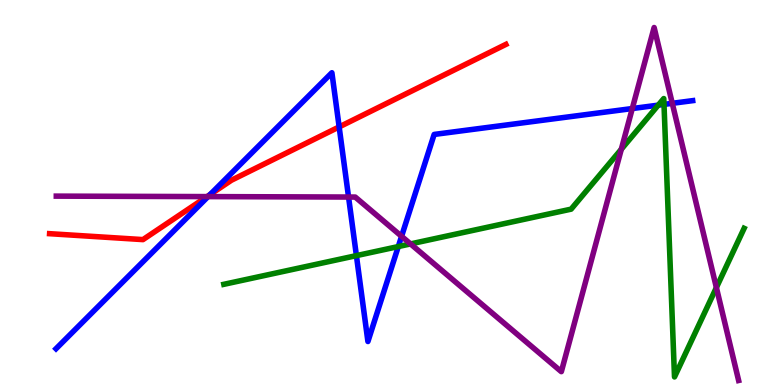[{'lines': ['blue', 'red'], 'intersections': [{'x': 2.71, 'y': 4.95}, {'x': 4.38, 'y': 6.7}]}, {'lines': ['green', 'red'], 'intersections': []}, {'lines': ['purple', 'red'], 'intersections': [{'x': 2.67, 'y': 4.89}]}, {'lines': ['blue', 'green'], 'intersections': [{'x': 4.6, 'y': 3.36}, {'x': 5.14, 'y': 3.6}, {'x': 8.49, 'y': 7.27}, {'x': 8.57, 'y': 7.29}]}, {'lines': ['blue', 'purple'], 'intersections': [{'x': 2.68, 'y': 4.89}, {'x': 4.5, 'y': 4.88}, {'x': 5.18, 'y': 3.86}, {'x': 8.16, 'y': 7.18}, {'x': 8.67, 'y': 7.32}]}, {'lines': ['green', 'purple'], 'intersections': [{'x': 5.3, 'y': 3.66}, {'x': 8.02, 'y': 6.12}, {'x': 9.24, 'y': 2.53}]}]